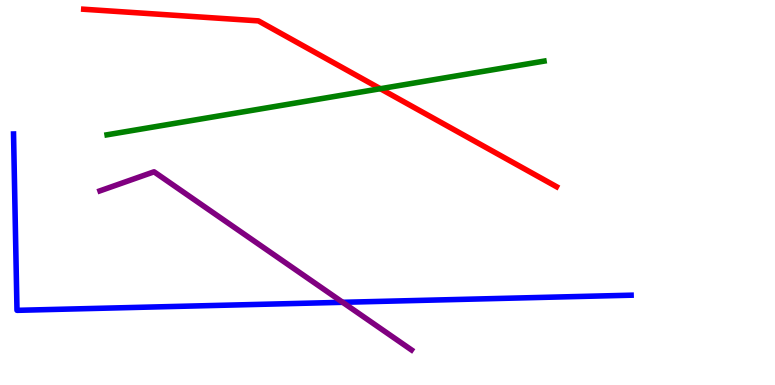[{'lines': ['blue', 'red'], 'intersections': []}, {'lines': ['green', 'red'], 'intersections': [{'x': 4.91, 'y': 7.7}]}, {'lines': ['purple', 'red'], 'intersections': []}, {'lines': ['blue', 'green'], 'intersections': []}, {'lines': ['blue', 'purple'], 'intersections': [{'x': 4.42, 'y': 2.15}]}, {'lines': ['green', 'purple'], 'intersections': []}]